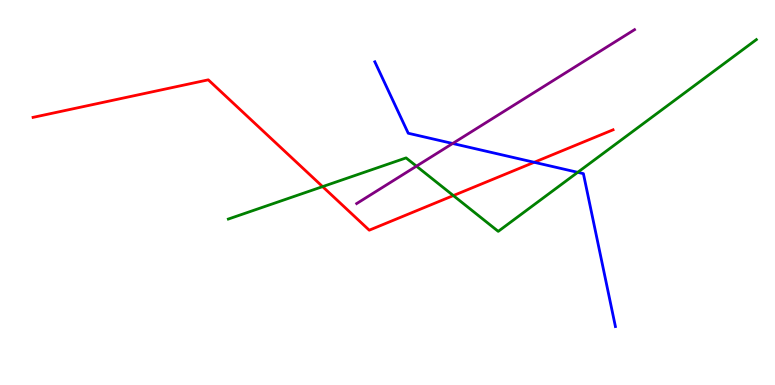[{'lines': ['blue', 'red'], 'intersections': [{'x': 6.89, 'y': 5.78}]}, {'lines': ['green', 'red'], 'intersections': [{'x': 4.16, 'y': 5.15}, {'x': 5.85, 'y': 4.92}]}, {'lines': ['purple', 'red'], 'intersections': []}, {'lines': ['blue', 'green'], 'intersections': [{'x': 7.45, 'y': 5.52}]}, {'lines': ['blue', 'purple'], 'intersections': [{'x': 5.84, 'y': 6.27}]}, {'lines': ['green', 'purple'], 'intersections': [{'x': 5.37, 'y': 5.68}]}]